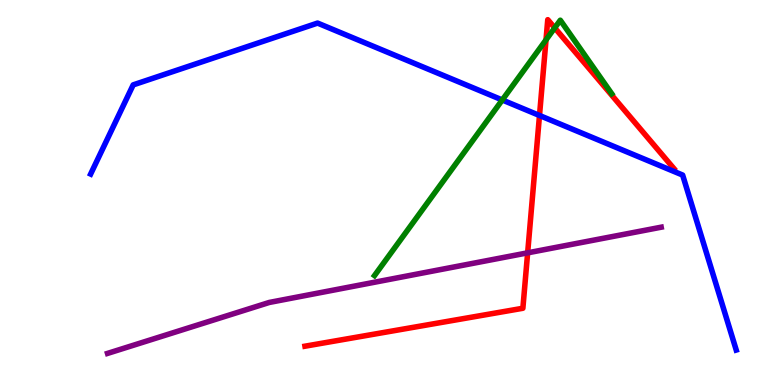[{'lines': ['blue', 'red'], 'intersections': [{'x': 6.96, 'y': 7.0}]}, {'lines': ['green', 'red'], 'intersections': [{'x': 7.05, 'y': 8.96}, {'x': 7.16, 'y': 9.28}]}, {'lines': ['purple', 'red'], 'intersections': [{'x': 6.81, 'y': 3.43}]}, {'lines': ['blue', 'green'], 'intersections': [{'x': 6.48, 'y': 7.4}]}, {'lines': ['blue', 'purple'], 'intersections': []}, {'lines': ['green', 'purple'], 'intersections': []}]